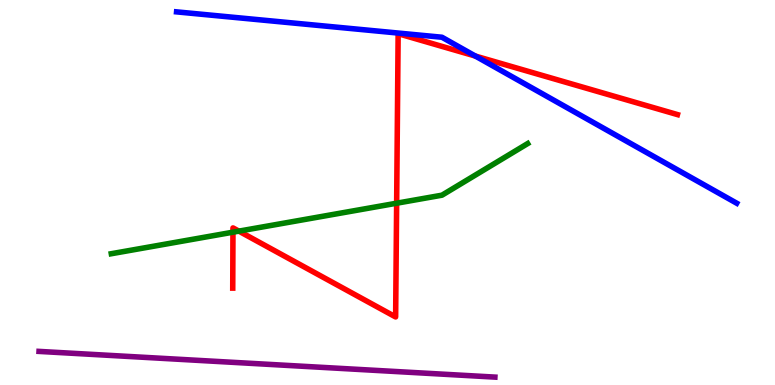[{'lines': ['blue', 'red'], 'intersections': [{'x': 6.13, 'y': 8.54}]}, {'lines': ['green', 'red'], 'intersections': [{'x': 3.01, 'y': 3.97}, {'x': 3.08, 'y': 4.0}, {'x': 5.12, 'y': 4.72}]}, {'lines': ['purple', 'red'], 'intersections': []}, {'lines': ['blue', 'green'], 'intersections': []}, {'lines': ['blue', 'purple'], 'intersections': []}, {'lines': ['green', 'purple'], 'intersections': []}]